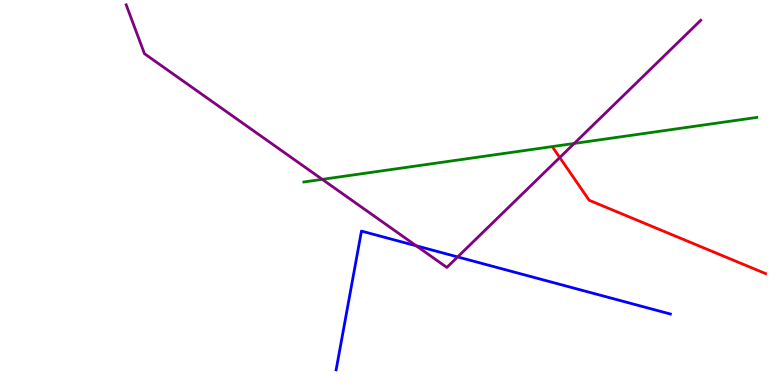[{'lines': ['blue', 'red'], 'intersections': []}, {'lines': ['green', 'red'], 'intersections': []}, {'lines': ['purple', 'red'], 'intersections': [{'x': 7.22, 'y': 5.91}]}, {'lines': ['blue', 'green'], 'intersections': []}, {'lines': ['blue', 'purple'], 'intersections': [{'x': 5.37, 'y': 3.62}, {'x': 5.91, 'y': 3.33}]}, {'lines': ['green', 'purple'], 'intersections': [{'x': 4.16, 'y': 5.34}, {'x': 7.41, 'y': 6.27}]}]